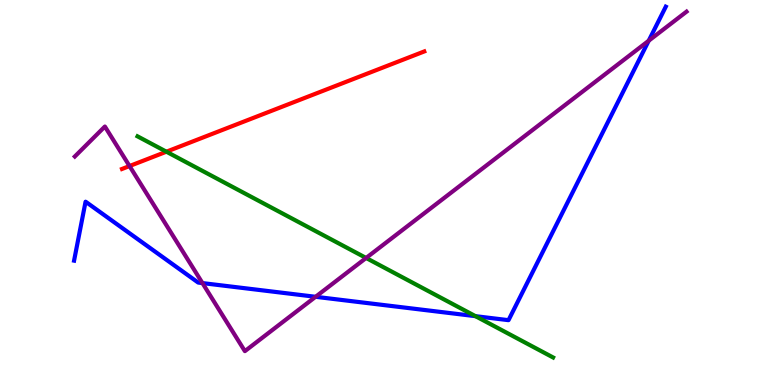[{'lines': ['blue', 'red'], 'intersections': []}, {'lines': ['green', 'red'], 'intersections': [{'x': 2.15, 'y': 6.06}]}, {'lines': ['purple', 'red'], 'intersections': [{'x': 1.67, 'y': 5.69}]}, {'lines': ['blue', 'green'], 'intersections': [{'x': 6.14, 'y': 1.79}]}, {'lines': ['blue', 'purple'], 'intersections': [{'x': 2.61, 'y': 2.65}, {'x': 4.07, 'y': 2.29}, {'x': 8.37, 'y': 8.94}]}, {'lines': ['green', 'purple'], 'intersections': [{'x': 4.72, 'y': 3.3}]}]